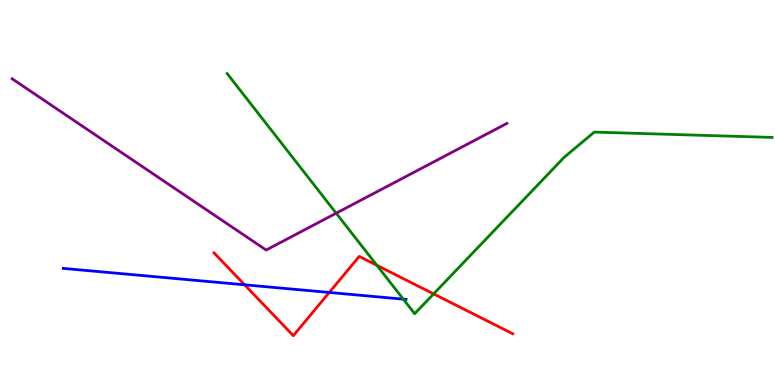[{'lines': ['blue', 'red'], 'intersections': [{'x': 3.16, 'y': 2.6}, {'x': 4.25, 'y': 2.4}]}, {'lines': ['green', 'red'], 'intersections': [{'x': 4.86, 'y': 3.11}, {'x': 5.6, 'y': 2.37}]}, {'lines': ['purple', 'red'], 'intersections': []}, {'lines': ['blue', 'green'], 'intersections': [{'x': 5.2, 'y': 2.23}]}, {'lines': ['blue', 'purple'], 'intersections': []}, {'lines': ['green', 'purple'], 'intersections': [{'x': 4.34, 'y': 4.46}]}]